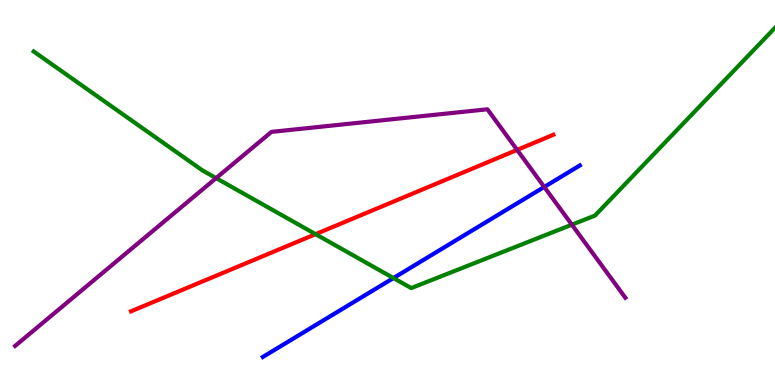[{'lines': ['blue', 'red'], 'intersections': []}, {'lines': ['green', 'red'], 'intersections': [{'x': 4.07, 'y': 3.92}]}, {'lines': ['purple', 'red'], 'intersections': [{'x': 6.67, 'y': 6.11}]}, {'lines': ['blue', 'green'], 'intersections': [{'x': 5.08, 'y': 2.78}]}, {'lines': ['blue', 'purple'], 'intersections': [{'x': 7.02, 'y': 5.14}]}, {'lines': ['green', 'purple'], 'intersections': [{'x': 2.79, 'y': 5.37}, {'x': 7.38, 'y': 4.16}]}]